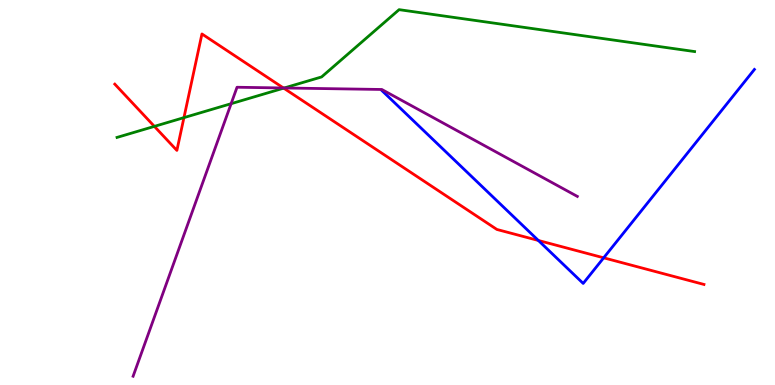[{'lines': ['blue', 'red'], 'intersections': [{'x': 6.95, 'y': 3.75}, {'x': 7.79, 'y': 3.3}]}, {'lines': ['green', 'red'], 'intersections': [{'x': 1.99, 'y': 6.72}, {'x': 2.37, 'y': 6.94}, {'x': 3.66, 'y': 7.71}]}, {'lines': ['purple', 'red'], 'intersections': [{'x': 3.66, 'y': 7.72}]}, {'lines': ['blue', 'green'], 'intersections': []}, {'lines': ['blue', 'purple'], 'intersections': []}, {'lines': ['green', 'purple'], 'intersections': [{'x': 2.98, 'y': 7.31}, {'x': 3.67, 'y': 7.71}]}]